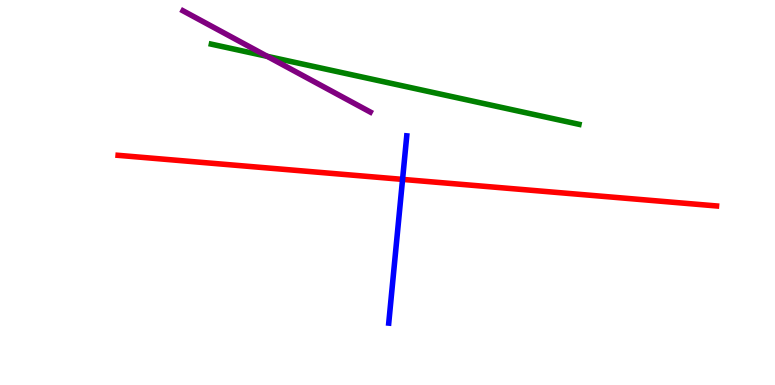[{'lines': ['blue', 'red'], 'intersections': [{'x': 5.19, 'y': 5.34}]}, {'lines': ['green', 'red'], 'intersections': []}, {'lines': ['purple', 'red'], 'intersections': []}, {'lines': ['blue', 'green'], 'intersections': []}, {'lines': ['blue', 'purple'], 'intersections': []}, {'lines': ['green', 'purple'], 'intersections': [{'x': 3.45, 'y': 8.54}]}]